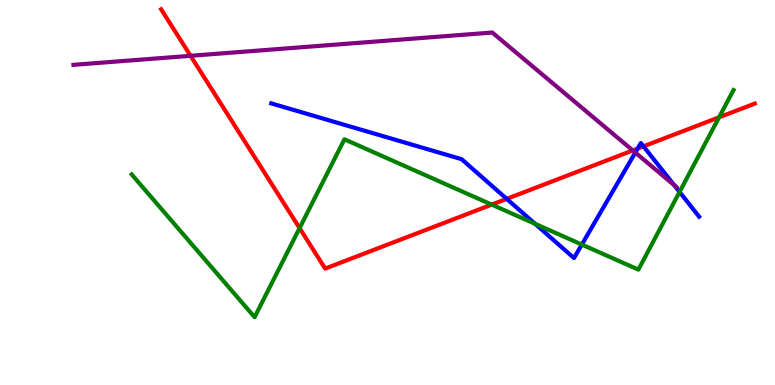[{'lines': ['blue', 'red'], 'intersections': [{'x': 6.54, 'y': 4.83}, {'x': 8.23, 'y': 6.14}, {'x': 8.3, 'y': 6.2}]}, {'lines': ['green', 'red'], 'intersections': [{'x': 3.87, 'y': 4.07}, {'x': 6.35, 'y': 4.69}, {'x': 9.28, 'y': 6.95}]}, {'lines': ['purple', 'red'], 'intersections': [{'x': 2.46, 'y': 8.55}, {'x': 8.17, 'y': 6.09}]}, {'lines': ['blue', 'green'], 'intersections': [{'x': 6.9, 'y': 4.19}, {'x': 7.51, 'y': 3.65}, {'x': 8.77, 'y': 5.01}]}, {'lines': ['blue', 'purple'], 'intersections': [{'x': 8.2, 'y': 6.04}, {'x': 8.7, 'y': 5.19}]}, {'lines': ['green', 'purple'], 'intersections': []}]